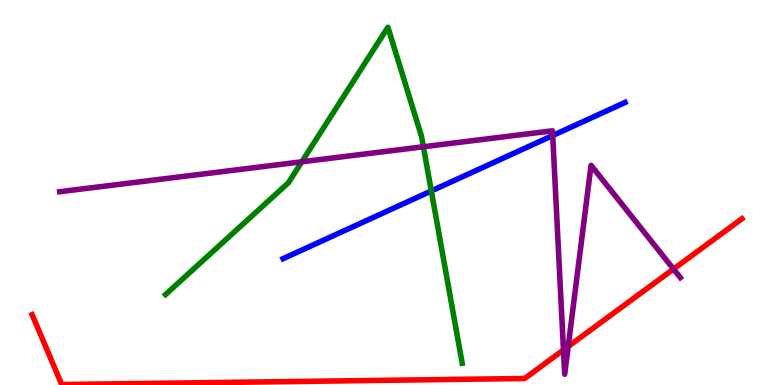[{'lines': ['blue', 'red'], 'intersections': []}, {'lines': ['green', 'red'], 'intersections': []}, {'lines': ['purple', 'red'], 'intersections': [{'x': 7.27, 'y': 0.91}, {'x': 7.33, 'y': 1.0}, {'x': 8.69, 'y': 3.01}]}, {'lines': ['blue', 'green'], 'intersections': [{'x': 5.57, 'y': 5.04}]}, {'lines': ['blue', 'purple'], 'intersections': [{'x': 7.13, 'y': 6.48}]}, {'lines': ['green', 'purple'], 'intersections': [{'x': 3.89, 'y': 5.8}, {'x': 5.46, 'y': 6.19}]}]